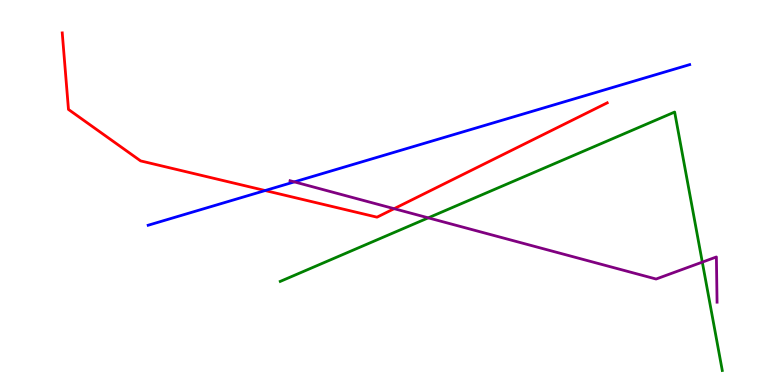[{'lines': ['blue', 'red'], 'intersections': [{'x': 3.42, 'y': 5.05}]}, {'lines': ['green', 'red'], 'intersections': []}, {'lines': ['purple', 'red'], 'intersections': [{'x': 5.09, 'y': 4.58}]}, {'lines': ['blue', 'green'], 'intersections': []}, {'lines': ['blue', 'purple'], 'intersections': [{'x': 3.8, 'y': 5.28}]}, {'lines': ['green', 'purple'], 'intersections': [{'x': 5.53, 'y': 4.34}, {'x': 9.06, 'y': 3.19}]}]